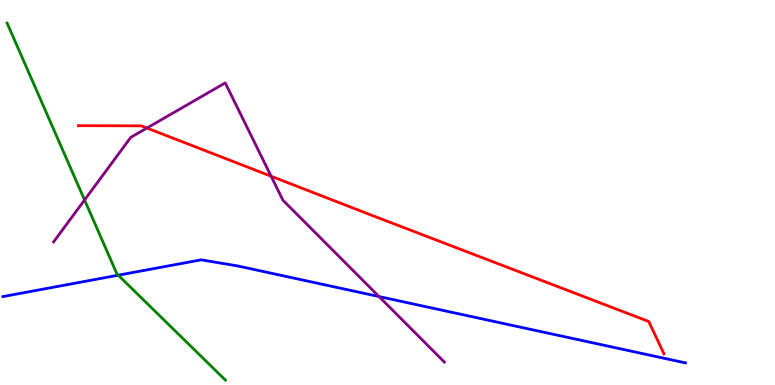[{'lines': ['blue', 'red'], 'intersections': []}, {'lines': ['green', 'red'], 'intersections': []}, {'lines': ['purple', 'red'], 'intersections': [{'x': 1.9, 'y': 6.67}, {'x': 3.5, 'y': 5.42}]}, {'lines': ['blue', 'green'], 'intersections': [{'x': 1.53, 'y': 2.85}]}, {'lines': ['blue', 'purple'], 'intersections': [{'x': 4.89, 'y': 2.3}]}, {'lines': ['green', 'purple'], 'intersections': [{'x': 1.09, 'y': 4.81}]}]